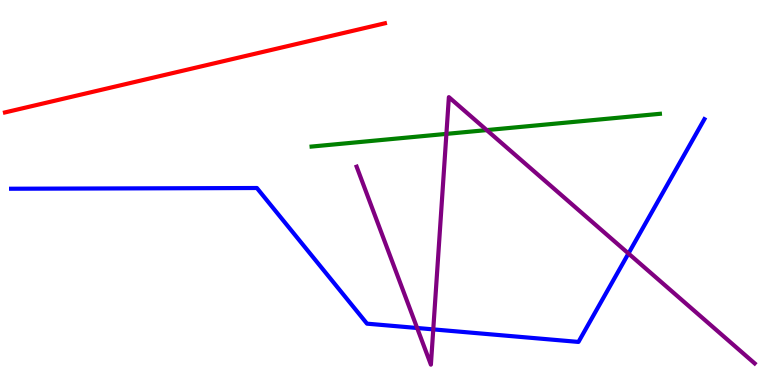[{'lines': ['blue', 'red'], 'intersections': []}, {'lines': ['green', 'red'], 'intersections': []}, {'lines': ['purple', 'red'], 'intersections': []}, {'lines': ['blue', 'green'], 'intersections': []}, {'lines': ['blue', 'purple'], 'intersections': [{'x': 5.38, 'y': 1.48}, {'x': 5.59, 'y': 1.44}, {'x': 8.11, 'y': 3.42}]}, {'lines': ['green', 'purple'], 'intersections': [{'x': 5.76, 'y': 6.52}, {'x': 6.28, 'y': 6.62}]}]